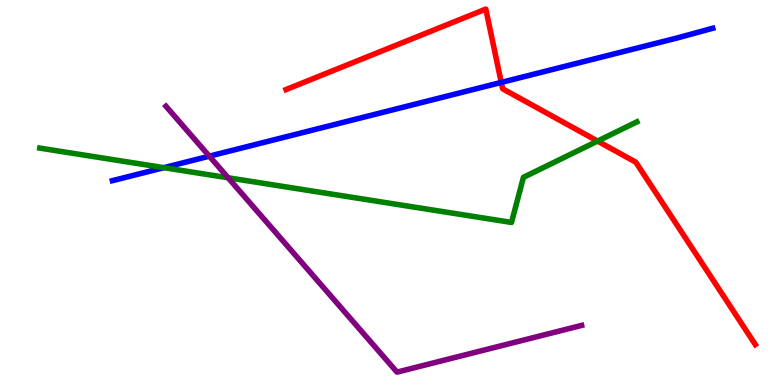[{'lines': ['blue', 'red'], 'intersections': [{'x': 6.47, 'y': 7.86}]}, {'lines': ['green', 'red'], 'intersections': [{'x': 7.71, 'y': 6.34}]}, {'lines': ['purple', 'red'], 'intersections': []}, {'lines': ['blue', 'green'], 'intersections': [{'x': 2.11, 'y': 5.65}]}, {'lines': ['blue', 'purple'], 'intersections': [{'x': 2.7, 'y': 5.94}]}, {'lines': ['green', 'purple'], 'intersections': [{'x': 2.94, 'y': 5.38}]}]